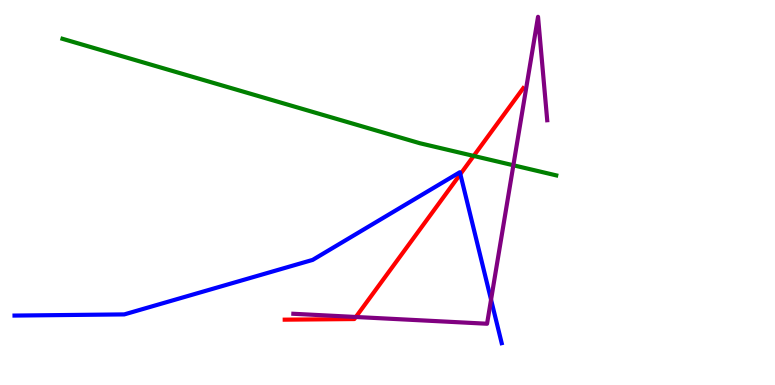[{'lines': ['blue', 'red'], 'intersections': [{'x': 5.94, 'y': 5.48}]}, {'lines': ['green', 'red'], 'intersections': [{'x': 6.11, 'y': 5.95}]}, {'lines': ['purple', 'red'], 'intersections': [{'x': 4.59, 'y': 1.77}]}, {'lines': ['blue', 'green'], 'intersections': []}, {'lines': ['blue', 'purple'], 'intersections': [{'x': 6.34, 'y': 2.22}]}, {'lines': ['green', 'purple'], 'intersections': [{'x': 6.62, 'y': 5.71}]}]